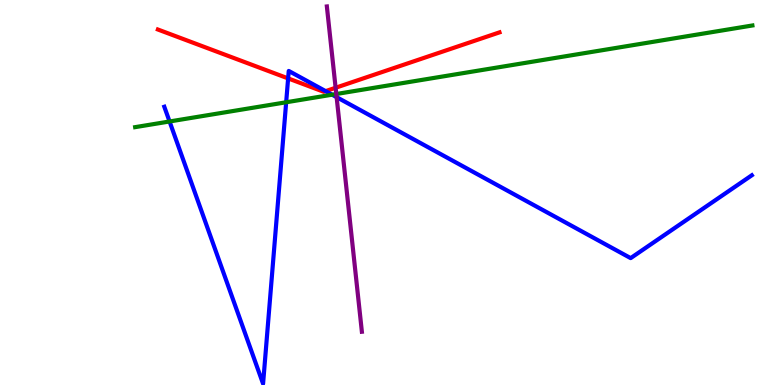[{'lines': ['blue', 'red'], 'intersections': [{'x': 3.72, 'y': 7.96}, {'x': 4.2, 'y': 7.63}]}, {'lines': ['green', 'red'], 'intersections': []}, {'lines': ['purple', 'red'], 'intersections': [{'x': 4.33, 'y': 7.72}]}, {'lines': ['blue', 'green'], 'intersections': [{'x': 2.19, 'y': 6.84}, {'x': 3.69, 'y': 7.34}, {'x': 4.29, 'y': 7.54}]}, {'lines': ['blue', 'purple'], 'intersections': [{'x': 4.34, 'y': 7.48}]}, {'lines': ['green', 'purple'], 'intersections': [{'x': 4.34, 'y': 7.56}]}]